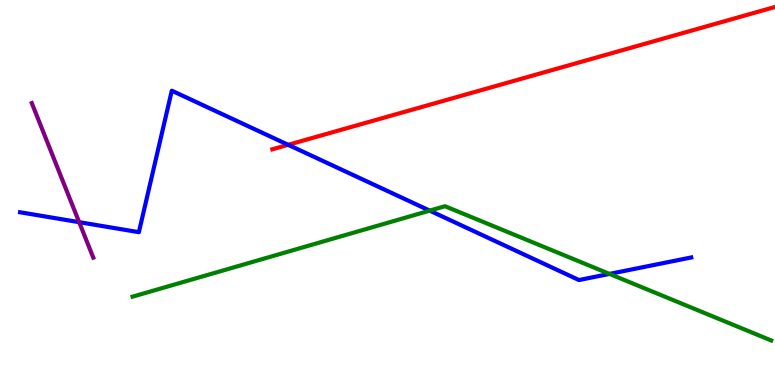[{'lines': ['blue', 'red'], 'intersections': [{'x': 3.72, 'y': 6.24}]}, {'lines': ['green', 'red'], 'intersections': []}, {'lines': ['purple', 'red'], 'intersections': []}, {'lines': ['blue', 'green'], 'intersections': [{'x': 5.54, 'y': 4.53}, {'x': 7.86, 'y': 2.89}]}, {'lines': ['blue', 'purple'], 'intersections': [{'x': 1.02, 'y': 4.23}]}, {'lines': ['green', 'purple'], 'intersections': []}]